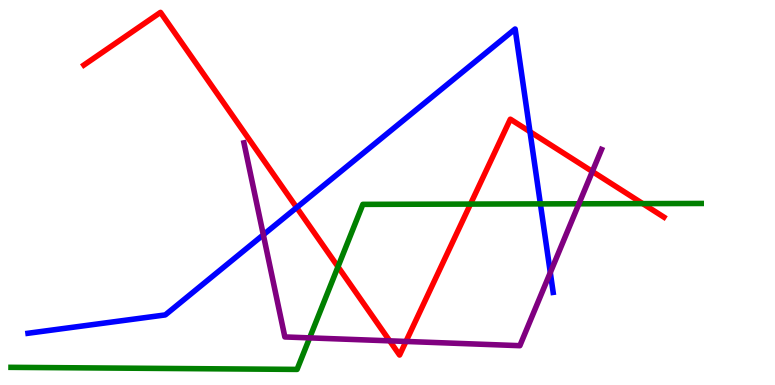[{'lines': ['blue', 'red'], 'intersections': [{'x': 3.83, 'y': 4.61}, {'x': 6.84, 'y': 6.58}]}, {'lines': ['green', 'red'], 'intersections': [{'x': 4.36, 'y': 3.07}, {'x': 6.07, 'y': 4.7}, {'x': 8.29, 'y': 4.71}]}, {'lines': ['purple', 'red'], 'intersections': [{'x': 5.03, 'y': 1.15}, {'x': 5.24, 'y': 1.13}, {'x': 7.64, 'y': 5.55}]}, {'lines': ['blue', 'green'], 'intersections': [{'x': 6.97, 'y': 4.7}]}, {'lines': ['blue', 'purple'], 'intersections': [{'x': 3.4, 'y': 3.9}, {'x': 7.1, 'y': 2.92}]}, {'lines': ['green', 'purple'], 'intersections': [{'x': 4.0, 'y': 1.22}, {'x': 7.47, 'y': 4.71}]}]